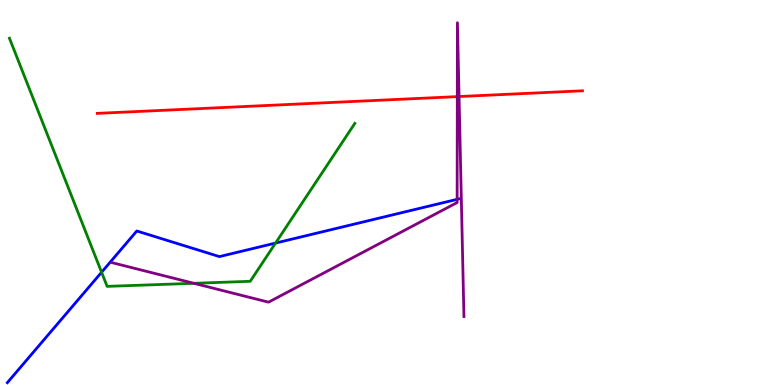[{'lines': ['blue', 'red'], 'intersections': []}, {'lines': ['green', 'red'], 'intersections': []}, {'lines': ['purple', 'red'], 'intersections': [{'x': 5.9, 'y': 7.49}, {'x': 5.92, 'y': 7.49}]}, {'lines': ['blue', 'green'], 'intersections': [{'x': 1.31, 'y': 2.93}, {'x': 3.56, 'y': 3.69}]}, {'lines': ['blue', 'purple'], 'intersections': [{'x': 5.9, 'y': 4.82}]}, {'lines': ['green', 'purple'], 'intersections': [{'x': 2.5, 'y': 2.64}]}]